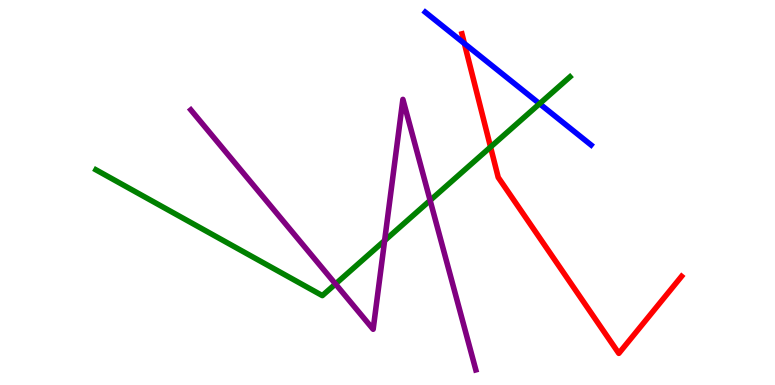[{'lines': ['blue', 'red'], 'intersections': [{'x': 5.99, 'y': 8.87}]}, {'lines': ['green', 'red'], 'intersections': [{'x': 6.33, 'y': 6.18}]}, {'lines': ['purple', 'red'], 'intersections': []}, {'lines': ['blue', 'green'], 'intersections': [{'x': 6.96, 'y': 7.31}]}, {'lines': ['blue', 'purple'], 'intersections': []}, {'lines': ['green', 'purple'], 'intersections': [{'x': 4.33, 'y': 2.62}, {'x': 4.96, 'y': 3.75}, {'x': 5.55, 'y': 4.8}]}]